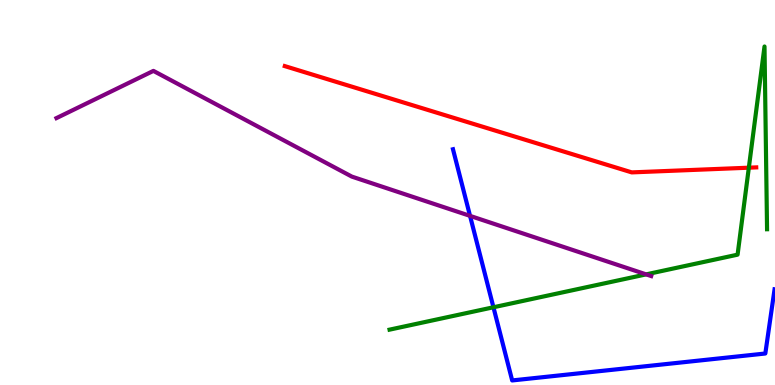[{'lines': ['blue', 'red'], 'intersections': []}, {'lines': ['green', 'red'], 'intersections': [{'x': 9.66, 'y': 5.64}]}, {'lines': ['purple', 'red'], 'intersections': []}, {'lines': ['blue', 'green'], 'intersections': [{'x': 6.37, 'y': 2.02}]}, {'lines': ['blue', 'purple'], 'intersections': [{'x': 6.07, 'y': 4.39}]}, {'lines': ['green', 'purple'], 'intersections': [{'x': 8.34, 'y': 2.87}]}]